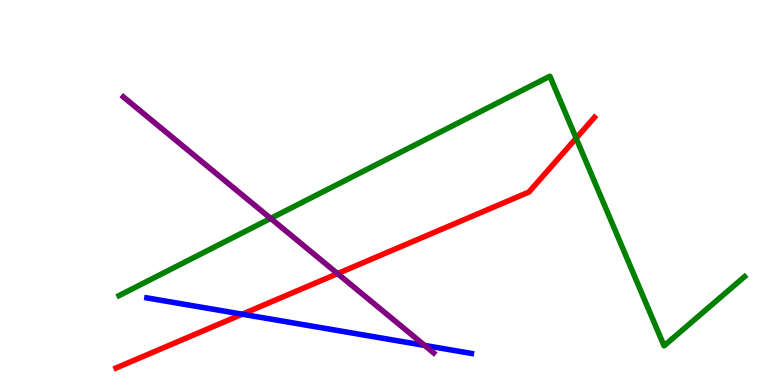[{'lines': ['blue', 'red'], 'intersections': [{'x': 3.13, 'y': 1.84}]}, {'lines': ['green', 'red'], 'intersections': [{'x': 7.43, 'y': 6.41}]}, {'lines': ['purple', 'red'], 'intersections': [{'x': 4.36, 'y': 2.89}]}, {'lines': ['blue', 'green'], 'intersections': []}, {'lines': ['blue', 'purple'], 'intersections': [{'x': 5.48, 'y': 1.03}]}, {'lines': ['green', 'purple'], 'intersections': [{'x': 3.49, 'y': 4.33}]}]